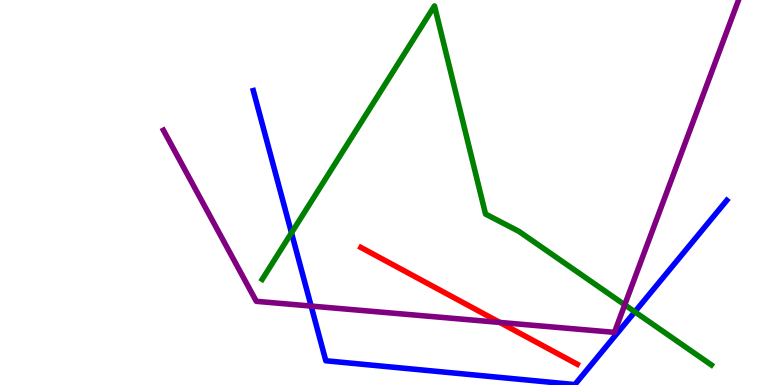[{'lines': ['blue', 'red'], 'intersections': []}, {'lines': ['green', 'red'], 'intersections': []}, {'lines': ['purple', 'red'], 'intersections': [{'x': 6.45, 'y': 1.63}]}, {'lines': ['blue', 'green'], 'intersections': [{'x': 3.76, 'y': 3.95}, {'x': 8.19, 'y': 1.9}]}, {'lines': ['blue', 'purple'], 'intersections': [{'x': 4.01, 'y': 2.05}]}, {'lines': ['green', 'purple'], 'intersections': [{'x': 8.06, 'y': 2.08}]}]